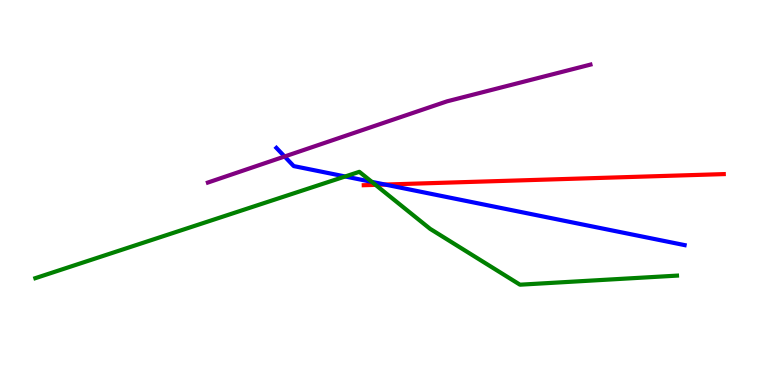[{'lines': ['blue', 'red'], 'intersections': [{'x': 4.97, 'y': 5.21}]}, {'lines': ['green', 'red'], 'intersections': [{'x': 4.85, 'y': 5.2}]}, {'lines': ['purple', 'red'], 'intersections': []}, {'lines': ['blue', 'green'], 'intersections': [{'x': 4.45, 'y': 5.42}, {'x': 4.8, 'y': 5.28}]}, {'lines': ['blue', 'purple'], 'intersections': [{'x': 3.67, 'y': 5.94}]}, {'lines': ['green', 'purple'], 'intersections': []}]